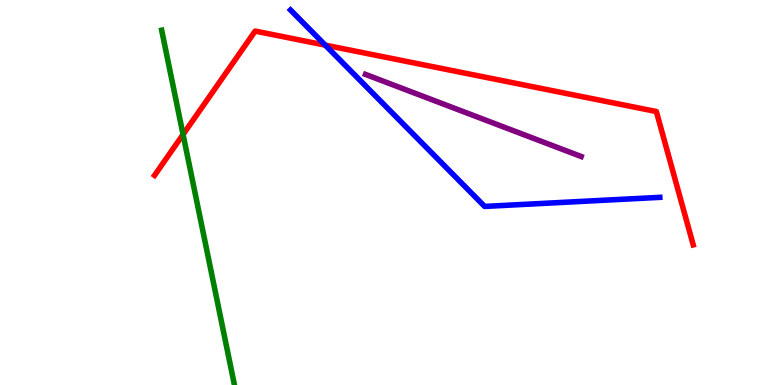[{'lines': ['blue', 'red'], 'intersections': [{'x': 4.2, 'y': 8.83}]}, {'lines': ['green', 'red'], 'intersections': [{'x': 2.36, 'y': 6.51}]}, {'lines': ['purple', 'red'], 'intersections': []}, {'lines': ['blue', 'green'], 'intersections': []}, {'lines': ['blue', 'purple'], 'intersections': []}, {'lines': ['green', 'purple'], 'intersections': []}]